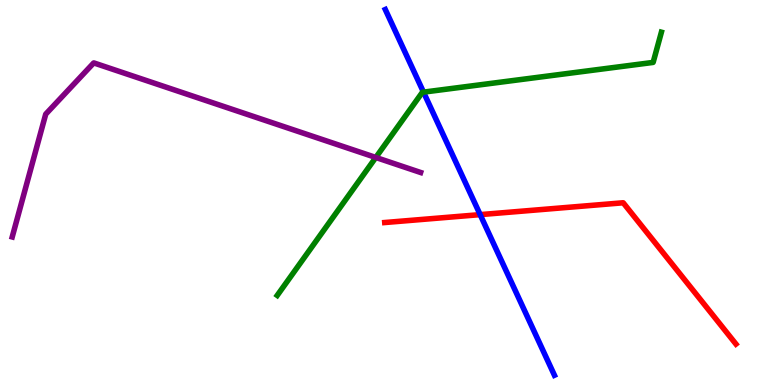[{'lines': ['blue', 'red'], 'intersections': [{'x': 6.2, 'y': 4.43}]}, {'lines': ['green', 'red'], 'intersections': []}, {'lines': ['purple', 'red'], 'intersections': []}, {'lines': ['blue', 'green'], 'intersections': [{'x': 5.46, 'y': 7.61}]}, {'lines': ['blue', 'purple'], 'intersections': []}, {'lines': ['green', 'purple'], 'intersections': [{'x': 4.85, 'y': 5.91}]}]